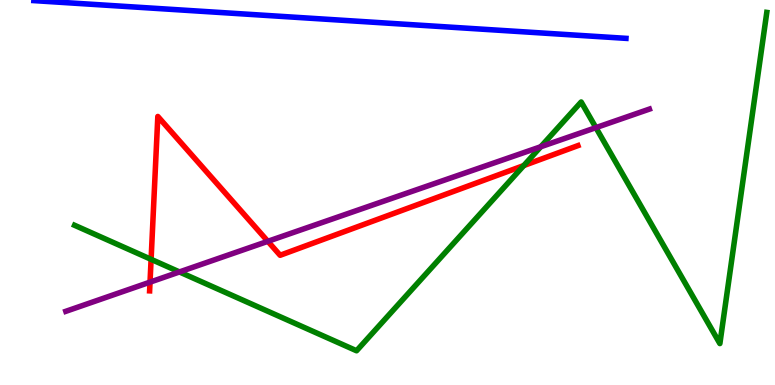[{'lines': ['blue', 'red'], 'intersections': []}, {'lines': ['green', 'red'], 'intersections': [{'x': 1.95, 'y': 3.26}, {'x': 6.76, 'y': 5.7}]}, {'lines': ['purple', 'red'], 'intersections': [{'x': 1.94, 'y': 2.67}, {'x': 3.46, 'y': 3.73}]}, {'lines': ['blue', 'green'], 'intersections': []}, {'lines': ['blue', 'purple'], 'intersections': []}, {'lines': ['green', 'purple'], 'intersections': [{'x': 2.32, 'y': 2.94}, {'x': 6.98, 'y': 6.19}, {'x': 7.69, 'y': 6.68}]}]